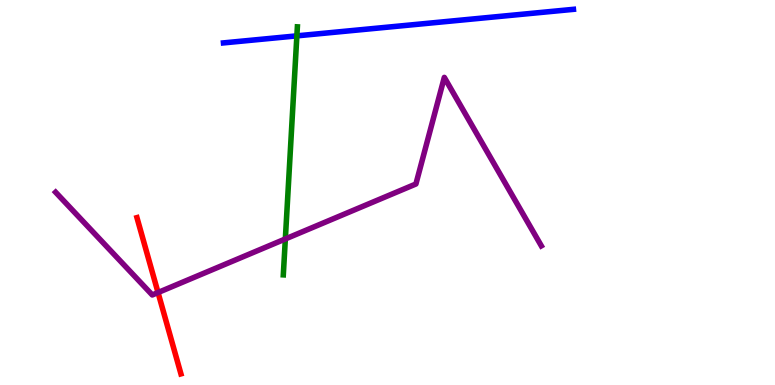[{'lines': ['blue', 'red'], 'intersections': []}, {'lines': ['green', 'red'], 'intersections': []}, {'lines': ['purple', 'red'], 'intersections': [{'x': 2.04, 'y': 2.4}]}, {'lines': ['blue', 'green'], 'intersections': [{'x': 3.83, 'y': 9.07}]}, {'lines': ['blue', 'purple'], 'intersections': []}, {'lines': ['green', 'purple'], 'intersections': [{'x': 3.68, 'y': 3.79}]}]